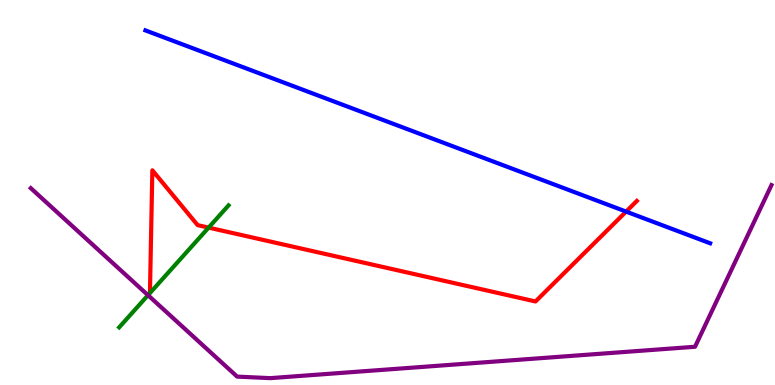[{'lines': ['blue', 'red'], 'intersections': [{'x': 8.08, 'y': 4.5}]}, {'lines': ['green', 'red'], 'intersections': [{'x': 2.69, 'y': 4.09}]}, {'lines': ['purple', 'red'], 'intersections': []}, {'lines': ['blue', 'green'], 'intersections': []}, {'lines': ['blue', 'purple'], 'intersections': []}, {'lines': ['green', 'purple'], 'intersections': [{'x': 1.91, 'y': 2.33}]}]